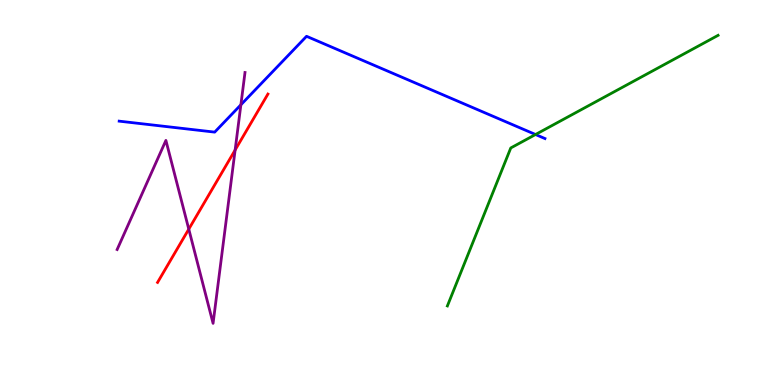[{'lines': ['blue', 'red'], 'intersections': []}, {'lines': ['green', 'red'], 'intersections': []}, {'lines': ['purple', 'red'], 'intersections': [{'x': 2.44, 'y': 4.05}, {'x': 3.03, 'y': 6.1}]}, {'lines': ['blue', 'green'], 'intersections': [{'x': 6.91, 'y': 6.51}]}, {'lines': ['blue', 'purple'], 'intersections': [{'x': 3.11, 'y': 7.28}]}, {'lines': ['green', 'purple'], 'intersections': []}]